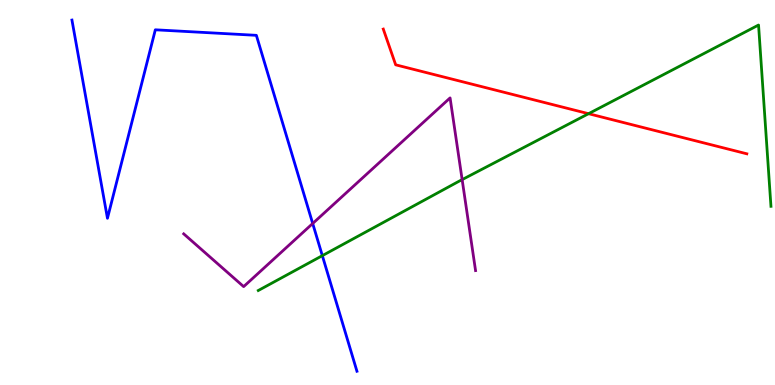[{'lines': ['blue', 'red'], 'intersections': []}, {'lines': ['green', 'red'], 'intersections': [{'x': 7.59, 'y': 7.05}]}, {'lines': ['purple', 'red'], 'intersections': []}, {'lines': ['blue', 'green'], 'intersections': [{'x': 4.16, 'y': 3.36}]}, {'lines': ['blue', 'purple'], 'intersections': [{'x': 4.03, 'y': 4.2}]}, {'lines': ['green', 'purple'], 'intersections': [{'x': 5.96, 'y': 5.33}]}]